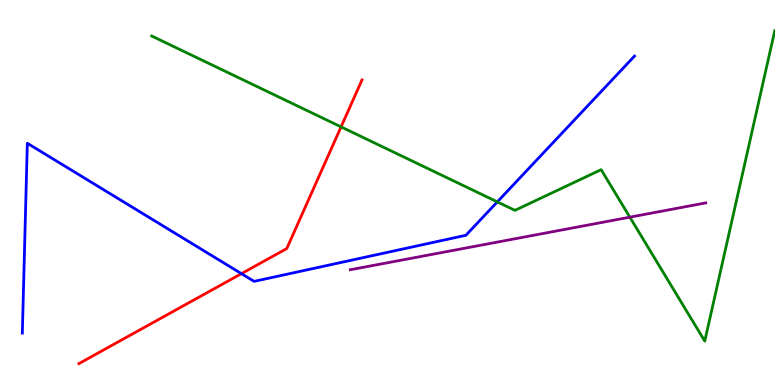[{'lines': ['blue', 'red'], 'intersections': [{'x': 3.12, 'y': 2.89}]}, {'lines': ['green', 'red'], 'intersections': [{'x': 4.4, 'y': 6.7}]}, {'lines': ['purple', 'red'], 'intersections': []}, {'lines': ['blue', 'green'], 'intersections': [{'x': 6.42, 'y': 4.76}]}, {'lines': ['blue', 'purple'], 'intersections': []}, {'lines': ['green', 'purple'], 'intersections': [{'x': 8.13, 'y': 4.36}]}]